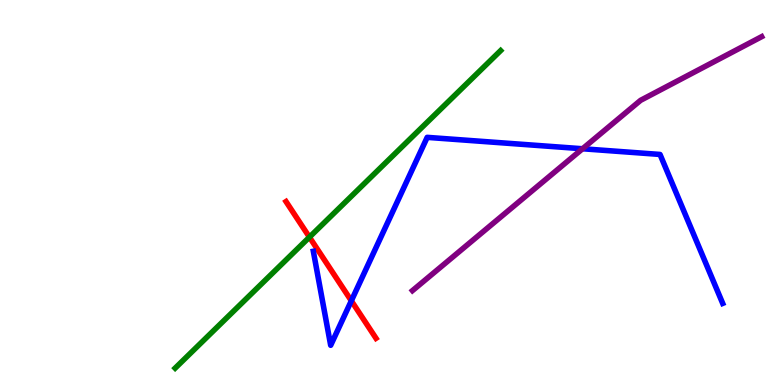[{'lines': ['blue', 'red'], 'intersections': [{'x': 4.53, 'y': 2.19}]}, {'lines': ['green', 'red'], 'intersections': [{'x': 3.99, 'y': 3.84}]}, {'lines': ['purple', 'red'], 'intersections': []}, {'lines': ['blue', 'green'], 'intersections': []}, {'lines': ['blue', 'purple'], 'intersections': [{'x': 7.52, 'y': 6.14}]}, {'lines': ['green', 'purple'], 'intersections': []}]